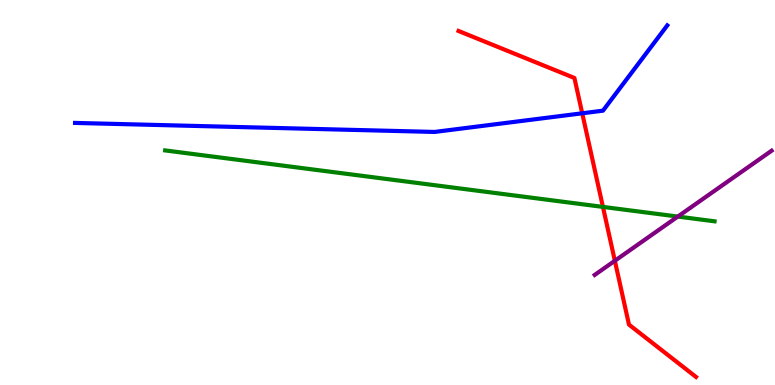[{'lines': ['blue', 'red'], 'intersections': [{'x': 7.51, 'y': 7.06}]}, {'lines': ['green', 'red'], 'intersections': [{'x': 7.78, 'y': 4.63}]}, {'lines': ['purple', 'red'], 'intersections': [{'x': 7.93, 'y': 3.23}]}, {'lines': ['blue', 'green'], 'intersections': []}, {'lines': ['blue', 'purple'], 'intersections': []}, {'lines': ['green', 'purple'], 'intersections': [{'x': 8.75, 'y': 4.37}]}]